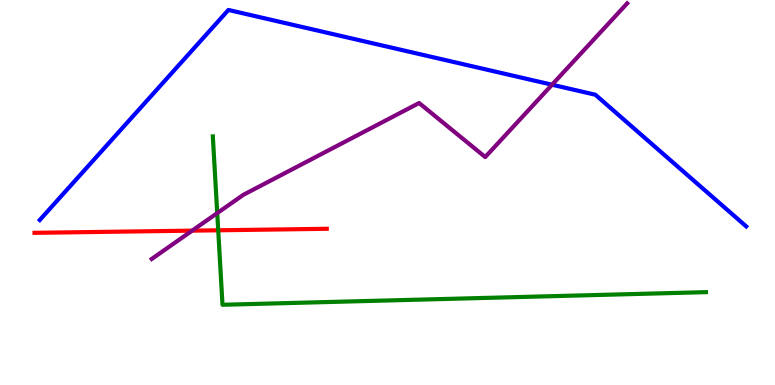[{'lines': ['blue', 'red'], 'intersections': []}, {'lines': ['green', 'red'], 'intersections': [{'x': 2.82, 'y': 4.02}]}, {'lines': ['purple', 'red'], 'intersections': [{'x': 2.48, 'y': 4.01}]}, {'lines': ['blue', 'green'], 'intersections': []}, {'lines': ['blue', 'purple'], 'intersections': [{'x': 7.12, 'y': 7.8}]}, {'lines': ['green', 'purple'], 'intersections': [{'x': 2.8, 'y': 4.46}]}]